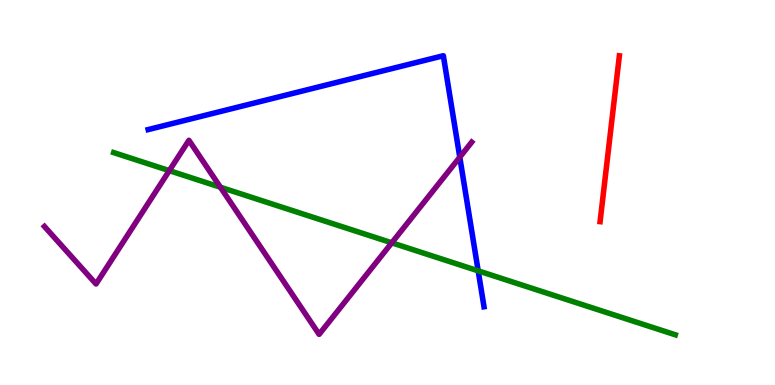[{'lines': ['blue', 'red'], 'intersections': []}, {'lines': ['green', 'red'], 'intersections': []}, {'lines': ['purple', 'red'], 'intersections': []}, {'lines': ['blue', 'green'], 'intersections': [{'x': 6.17, 'y': 2.97}]}, {'lines': ['blue', 'purple'], 'intersections': [{'x': 5.93, 'y': 5.92}]}, {'lines': ['green', 'purple'], 'intersections': [{'x': 2.18, 'y': 5.57}, {'x': 2.84, 'y': 5.14}, {'x': 5.06, 'y': 3.69}]}]